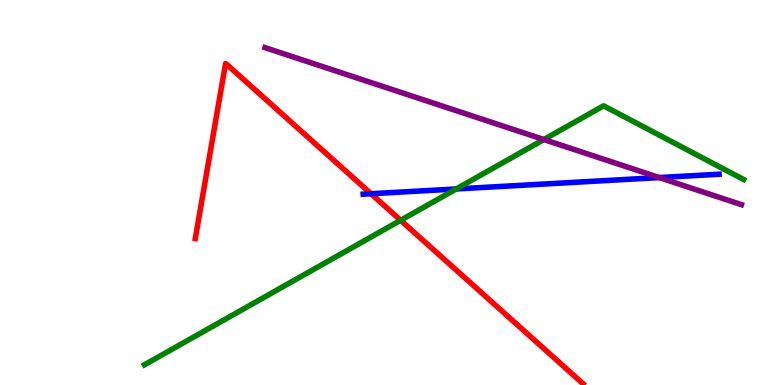[{'lines': ['blue', 'red'], 'intersections': [{'x': 4.79, 'y': 4.97}]}, {'lines': ['green', 'red'], 'intersections': [{'x': 5.17, 'y': 4.28}]}, {'lines': ['purple', 'red'], 'intersections': []}, {'lines': ['blue', 'green'], 'intersections': [{'x': 5.89, 'y': 5.09}]}, {'lines': ['blue', 'purple'], 'intersections': [{'x': 8.51, 'y': 5.39}]}, {'lines': ['green', 'purple'], 'intersections': [{'x': 7.02, 'y': 6.38}]}]